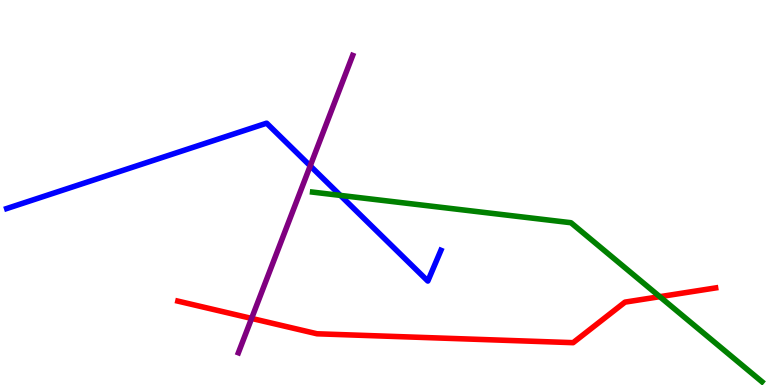[{'lines': ['blue', 'red'], 'intersections': []}, {'lines': ['green', 'red'], 'intersections': [{'x': 8.51, 'y': 2.29}]}, {'lines': ['purple', 'red'], 'intersections': [{'x': 3.25, 'y': 1.73}]}, {'lines': ['blue', 'green'], 'intersections': [{'x': 4.39, 'y': 4.92}]}, {'lines': ['blue', 'purple'], 'intersections': [{'x': 4.0, 'y': 5.69}]}, {'lines': ['green', 'purple'], 'intersections': []}]